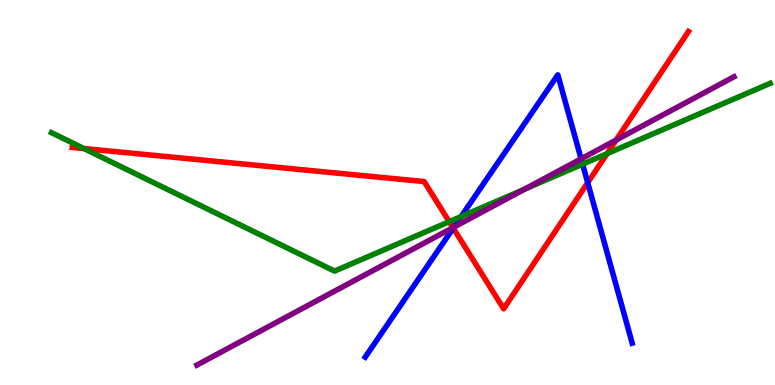[{'lines': ['blue', 'red'], 'intersections': [{'x': 5.85, 'y': 4.08}, {'x': 7.58, 'y': 5.25}]}, {'lines': ['green', 'red'], 'intersections': [{'x': 1.08, 'y': 6.14}, {'x': 5.8, 'y': 4.24}, {'x': 7.83, 'y': 6.01}]}, {'lines': ['purple', 'red'], 'intersections': [{'x': 5.84, 'y': 4.09}, {'x': 7.95, 'y': 6.36}]}, {'lines': ['blue', 'green'], 'intersections': [{'x': 5.95, 'y': 4.38}, {'x': 7.52, 'y': 5.74}]}, {'lines': ['blue', 'purple'], 'intersections': [{'x': 5.86, 'y': 4.1}, {'x': 7.5, 'y': 5.87}]}, {'lines': ['green', 'purple'], 'intersections': [{'x': 6.77, 'y': 5.08}]}]